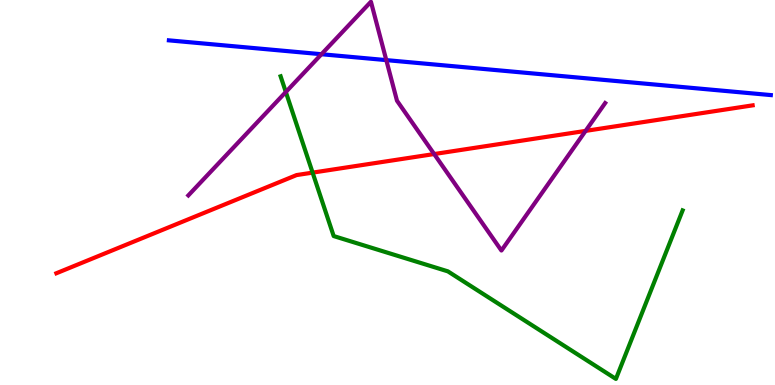[{'lines': ['blue', 'red'], 'intersections': []}, {'lines': ['green', 'red'], 'intersections': [{'x': 4.03, 'y': 5.52}]}, {'lines': ['purple', 'red'], 'intersections': [{'x': 5.6, 'y': 6.0}, {'x': 7.56, 'y': 6.6}]}, {'lines': ['blue', 'green'], 'intersections': []}, {'lines': ['blue', 'purple'], 'intersections': [{'x': 4.15, 'y': 8.59}, {'x': 4.98, 'y': 8.44}]}, {'lines': ['green', 'purple'], 'intersections': [{'x': 3.69, 'y': 7.61}]}]